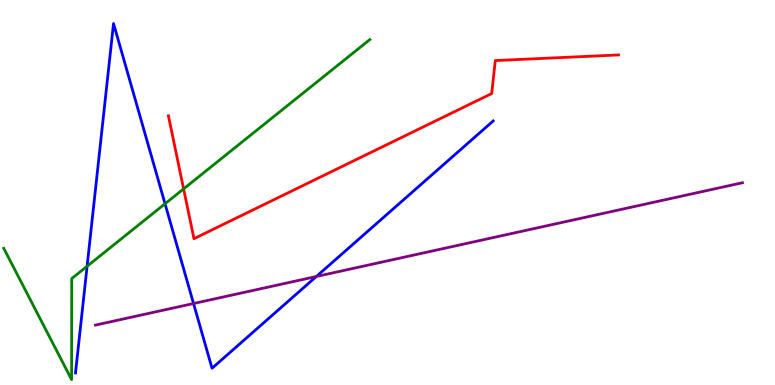[{'lines': ['blue', 'red'], 'intersections': []}, {'lines': ['green', 'red'], 'intersections': [{'x': 2.37, 'y': 5.09}]}, {'lines': ['purple', 'red'], 'intersections': []}, {'lines': ['blue', 'green'], 'intersections': [{'x': 1.12, 'y': 3.08}, {'x': 2.13, 'y': 4.71}]}, {'lines': ['blue', 'purple'], 'intersections': [{'x': 2.5, 'y': 2.12}, {'x': 4.08, 'y': 2.82}]}, {'lines': ['green', 'purple'], 'intersections': []}]